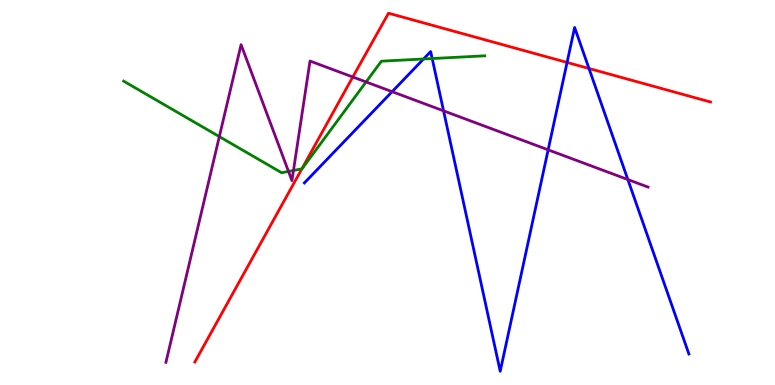[{'lines': ['blue', 'red'], 'intersections': [{'x': 7.32, 'y': 8.38}, {'x': 7.6, 'y': 8.22}]}, {'lines': ['green', 'red'], 'intersections': [{'x': 3.89, 'y': 5.61}]}, {'lines': ['purple', 'red'], 'intersections': [{'x': 4.55, 'y': 8.0}]}, {'lines': ['blue', 'green'], 'intersections': [{'x': 5.47, 'y': 8.47}, {'x': 5.58, 'y': 8.48}]}, {'lines': ['blue', 'purple'], 'intersections': [{'x': 5.06, 'y': 7.62}, {'x': 5.72, 'y': 7.12}, {'x': 7.07, 'y': 6.11}, {'x': 8.1, 'y': 5.34}]}, {'lines': ['green', 'purple'], 'intersections': [{'x': 2.83, 'y': 6.45}, {'x': 3.72, 'y': 5.55}, {'x': 3.79, 'y': 5.57}, {'x': 4.72, 'y': 7.87}]}]